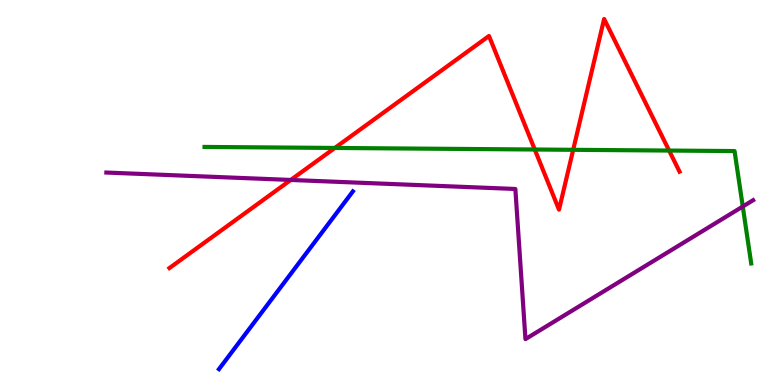[{'lines': ['blue', 'red'], 'intersections': []}, {'lines': ['green', 'red'], 'intersections': [{'x': 4.32, 'y': 6.16}, {'x': 6.9, 'y': 6.12}, {'x': 7.4, 'y': 6.11}, {'x': 8.63, 'y': 6.09}]}, {'lines': ['purple', 'red'], 'intersections': [{'x': 3.75, 'y': 5.33}]}, {'lines': ['blue', 'green'], 'intersections': []}, {'lines': ['blue', 'purple'], 'intersections': []}, {'lines': ['green', 'purple'], 'intersections': [{'x': 9.58, 'y': 4.64}]}]